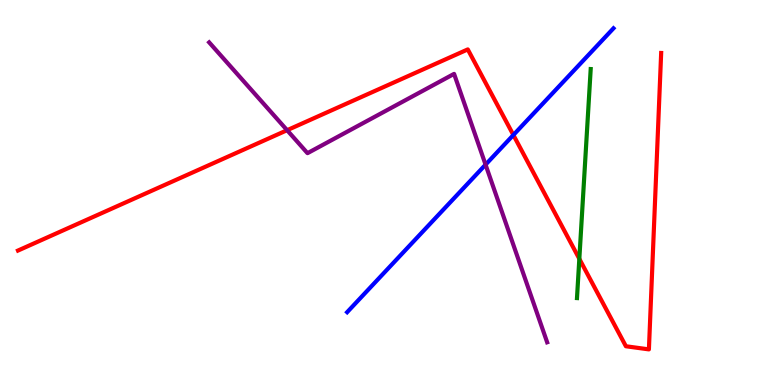[{'lines': ['blue', 'red'], 'intersections': [{'x': 6.62, 'y': 6.49}]}, {'lines': ['green', 'red'], 'intersections': [{'x': 7.48, 'y': 3.28}]}, {'lines': ['purple', 'red'], 'intersections': [{'x': 3.7, 'y': 6.62}]}, {'lines': ['blue', 'green'], 'intersections': []}, {'lines': ['blue', 'purple'], 'intersections': [{'x': 6.27, 'y': 5.72}]}, {'lines': ['green', 'purple'], 'intersections': []}]